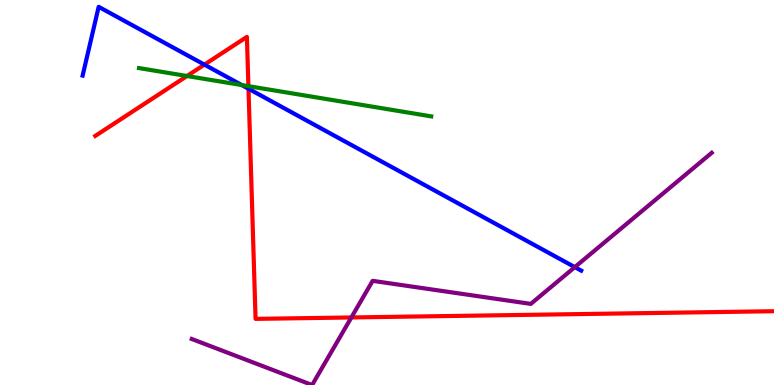[{'lines': ['blue', 'red'], 'intersections': [{'x': 2.64, 'y': 8.32}, {'x': 3.21, 'y': 7.7}]}, {'lines': ['green', 'red'], 'intersections': [{'x': 2.41, 'y': 8.03}, {'x': 3.21, 'y': 7.76}]}, {'lines': ['purple', 'red'], 'intersections': [{'x': 4.53, 'y': 1.75}]}, {'lines': ['blue', 'green'], 'intersections': [{'x': 3.12, 'y': 7.79}]}, {'lines': ['blue', 'purple'], 'intersections': [{'x': 7.42, 'y': 3.06}]}, {'lines': ['green', 'purple'], 'intersections': []}]